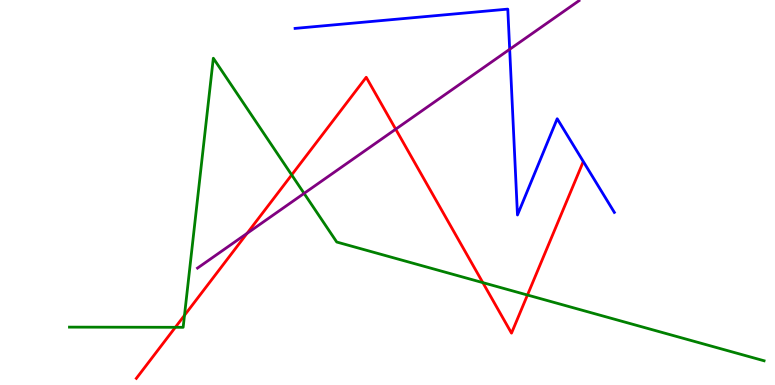[{'lines': ['blue', 'red'], 'intersections': []}, {'lines': ['green', 'red'], 'intersections': [{'x': 2.26, 'y': 1.5}, {'x': 2.38, 'y': 1.81}, {'x': 3.76, 'y': 5.46}, {'x': 6.23, 'y': 2.66}, {'x': 6.81, 'y': 2.34}]}, {'lines': ['purple', 'red'], 'intersections': [{'x': 3.19, 'y': 3.94}, {'x': 5.11, 'y': 6.64}]}, {'lines': ['blue', 'green'], 'intersections': []}, {'lines': ['blue', 'purple'], 'intersections': [{'x': 6.58, 'y': 8.72}]}, {'lines': ['green', 'purple'], 'intersections': [{'x': 3.92, 'y': 4.98}]}]